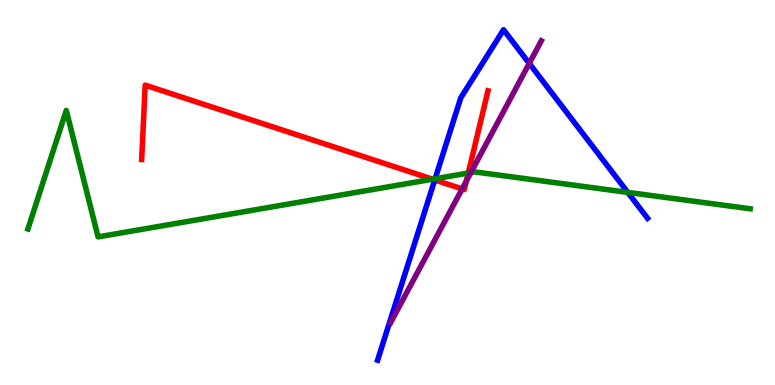[{'lines': ['blue', 'red'], 'intersections': [{'x': 5.61, 'y': 5.33}]}, {'lines': ['green', 'red'], 'intersections': [{'x': 5.58, 'y': 5.35}, {'x': 6.04, 'y': 5.51}]}, {'lines': ['purple', 'red'], 'intersections': [{'x': 5.96, 'y': 5.09}, {'x': 6.02, 'y': 5.3}]}, {'lines': ['blue', 'green'], 'intersections': [{'x': 5.61, 'y': 5.36}, {'x': 8.1, 'y': 5.0}]}, {'lines': ['blue', 'purple'], 'intersections': [{'x': 6.83, 'y': 8.35}]}, {'lines': ['green', 'purple'], 'intersections': [{'x': 6.08, 'y': 5.52}]}]